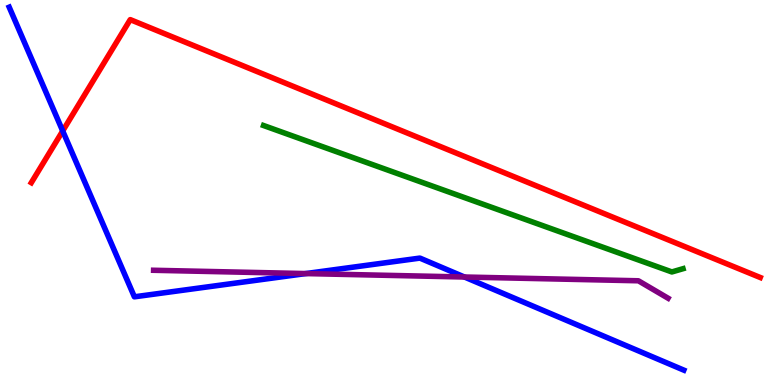[{'lines': ['blue', 'red'], 'intersections': [{'x': 0.809, 'y': 6.6}]}, {'lines': ['green', 'red'], 'intersections': []}, {'lines': ['purple', 'red'], 'intersections': []}, {'lines': ['blue', 'green'], 'intersections': []}, {'lines': ['blue', 'purple'], 'intersections': [{'x': 3.95, 'y': 2.89}, {'x': 5.99, 'y': 2.8}]}, {'lines': ['green', 'purple'], 'intersections': []}]